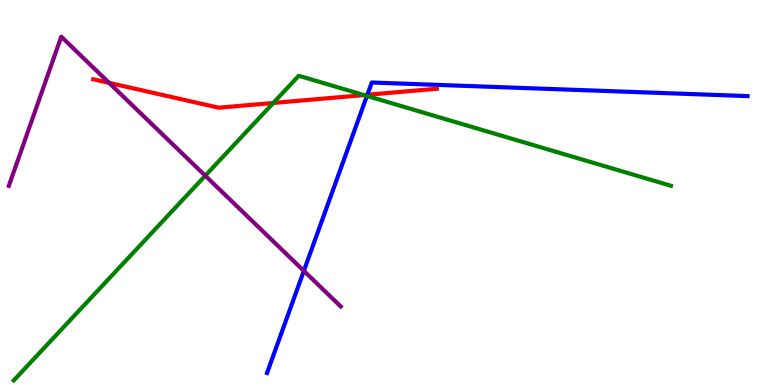[{'lines': ['blue', 'red'], 'intersections': [{'x': 4.74, 'y': 7.54}]}, {'lines': ['green', 'red'], 'intersections': [{'x': 3.53, 'y': 7.33}, {'x': 4.7, 'y': 7.53}]}, {'lines': ['purple', 'red'], 'intersections': [{'x': 1.41, 'y': 7.85}]}, {'lines': ['blue', 'green'], 'intersections': [{'x': 4.73, 'y': 7.51}]}, {'lines': ['blue', 'purple'], 'intersections': [{'x': 3.92, 'y': 2.96}]}, {'lines': ['green', 'purple'], 'intersections': [{'x': 2.65, 'y': 5.44}]}]